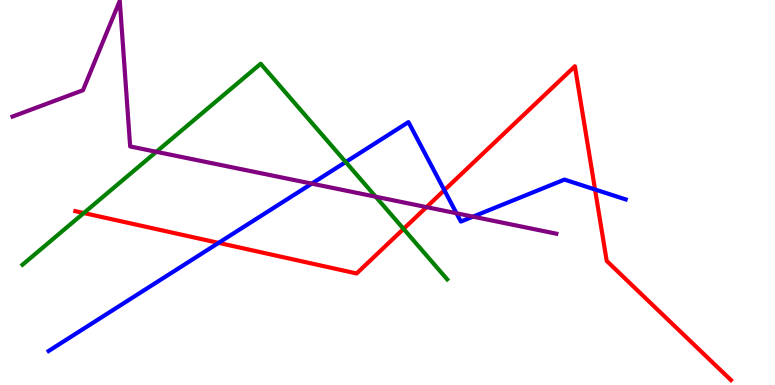[{'lines': ['blue', 'red'], 'intersections': [{'x': 2.82, 'y': 3.69}, {'x': 5.73, 'y': 5.06}, {'x': 7.68, 'y': 5.08}]}, {'lines': ['green', 'red'], 'intersections': [{'x': 1.08, 'y': 4.47}, {'x': 5.21, 'y': 4.05}]}, {'lines': ['purple', 'red'], 'intersections': [{'x': 5.5, 'y': 4.62}]}, {'lines': ['blue', 'green'], 'intersections': [{'x': 4.46, 'y': 5.79}]}, {'lines': ['blue', 'purple'], 'intersections': [{'x': 4.02, 'y': 5.23}, {'x': 5.89, 'y': 4.46}, {'x': 6.1, 'y': 4.37}]}, {'lines': ['green', 'purple'], 'intersections': [{'x': 2.02, 'y': 6.06}, {'x': 4.85, 'y': 4.89}]}]